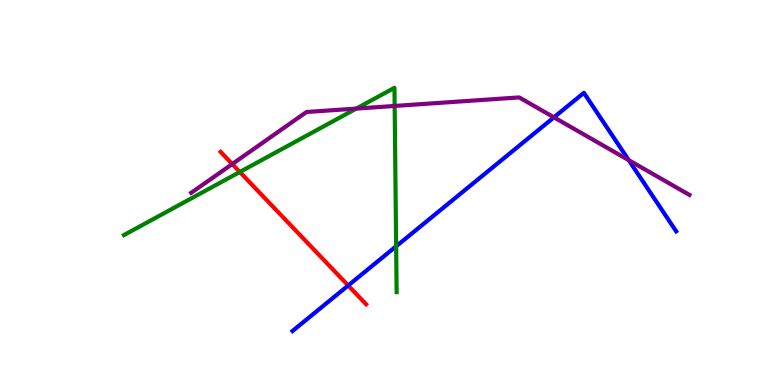[{'lines': ['blue', 'red'], 'intersections': [{'x': 4.49, 'y': 2.58}]}, {'lines': ['green', 'red'], 'intersections': [{'x': 3.09, 'y': 5.53}]}, {'lines': ['purple', 'red'], 'intersections': [{'x': 3.0, 'y': 5.74}]}, {'lines': ['blue', 'green'], 'intersections': [{'x': 5.11, 'y': 3.6}]}, {'lines': ['blue', 'purple'], 'intersections': [{'x': 7.15, 'y': 6.95}, {'x': 8.11, 'y': 5.84}]}, {'lines': ['green', 'purple'], 'intersections': [{'x': 4.6, 'y': 7.18}, {'x': 5.09, 'y': 7.25}]}]